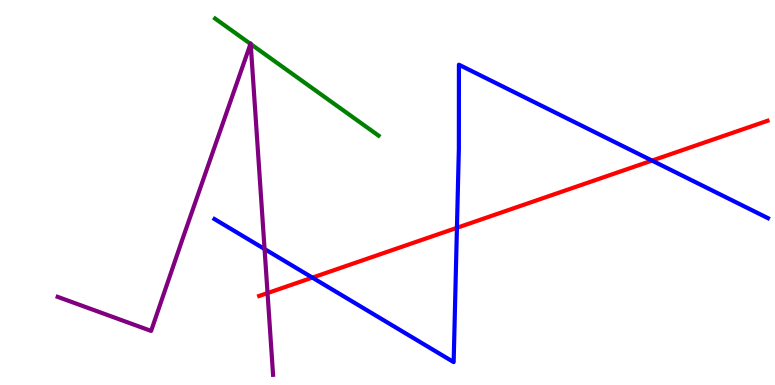[{'lines': ['blue', 'red'], 'intersections': [{'x': 4.03, 'y': 2.79}, {'x': 5.9, 'y': 4.08}, {'x': 8.41, 'y': 5.83}]}, {'lines': ['green', 'red'], 'intersections': []}, {'lines': ['purple', 'red'], 'intersections': [{'x': 3.45, 'y': 2.39}]}, {'lines': ['blue', 'green'], 'intersections': []}, {'lines': ['blue', 'purple'], 'intersections': [{'x': 3.41, 'y': 3.53}]}, {'lines': ['green', 'purple'], 'intersections': [{'x': 3.23, 'y': 8.86}, {'x': 3.23, 'y': 8.86}]}]